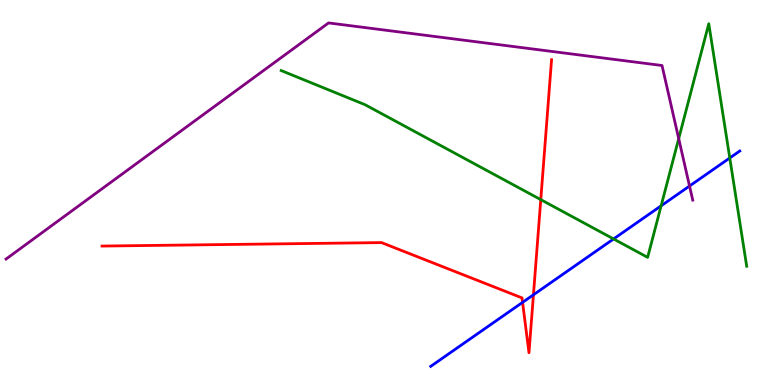[{'lines': ['blue', 'red'], 'intersections': [{'x': 6.74, 'y': 2.15}, {'x': 6.88, 'y': 2.34}]}, {'lines': ['green', 'red'], 'intersections': [{'x': 6.98, 'y': 4.81}]}, {'lines': ['purple', 'red'], 'intersections': []}, {'lines': ['blue', 'green'], 'intersections': [{'x': 7.92, 'y': 3.79}, {'x': 8.53, 'y': 4.65}, {'x': 9.42, 'y': 5.9}]}, {'lines': ['blue', 'purple'], 'intersections': [{'x': 8.9, 'y': 5.17}]}, {'lines': ['green', 'purple'], 'intersections': [{'x': 8.76, 'y': 6.4}]}]